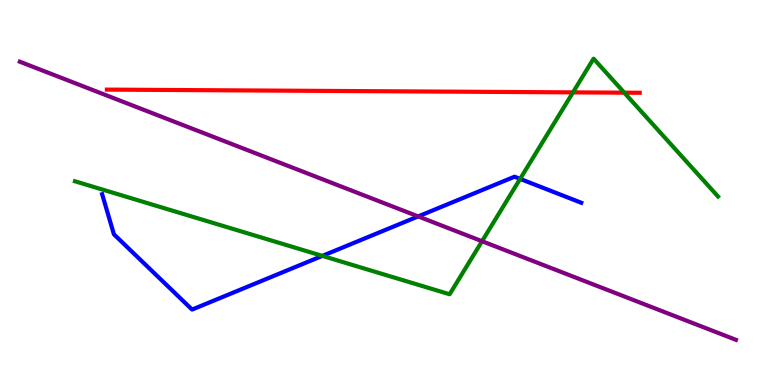[{'lines': ['blue', 'red'], 'intersections': []}, {'lines': ['green', 'red'], 'intersections': [{'x': 7.39, 'y': 7.6}, {'x': 8.06, 'y': 7.59}]}, {'lines': ['purple', 'red'], 'intersections': []}, {'lines': ['blue', 'green'], 'intersections': [{'x': 4.16, 'y': 3.35}, {'x': 6.71, 'y': 5.35}]}, {'lines': ['blue', 'purple'], 'intersections': [{'x': 5.4, 'y': 4.38}]}, {'lines': ['green', 'purple'], 'intersections': [{'x': 6.22, 'y': 3.73}]}]